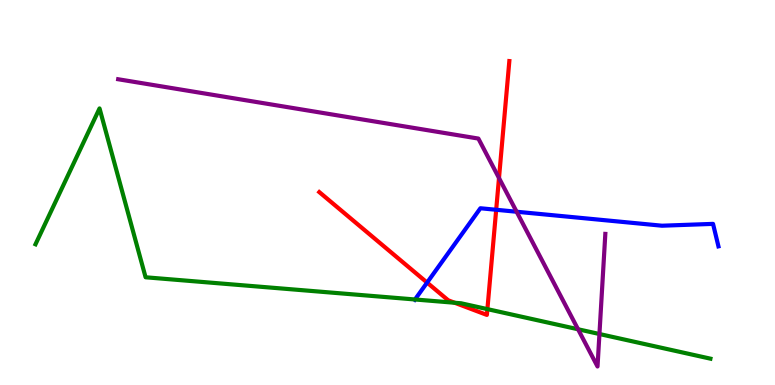[{'lines': ['blue', 'red'], 'intersections': [{'x': 5.51, 'y': 2.66}, {'x': 6.4, 'y': 4.55}]}, {'lines': ['green', 'red'], 'intersections': [{'x': 5.87, 'y': 2.14}, {'x': 6.29, 'y': 1.97}]}, {'lines': ['purple', 'red'], 'intersections': [{'x': 6.44, 'y': 5.38}]}, {'lines': ['blue', 'green'], 'intersections': [{'x': 5.35, 'y': 2.22}]}, {'lines': ['blue', 'purple'], 'intersections': [{'x': 6.67, 'y': 4.5}]}, {'lines': ['green', 'purple'], 'intersections': [{'x': 7.46, 'y': 1.45}, {'x': 7.73, 'y': 1.32}]}]